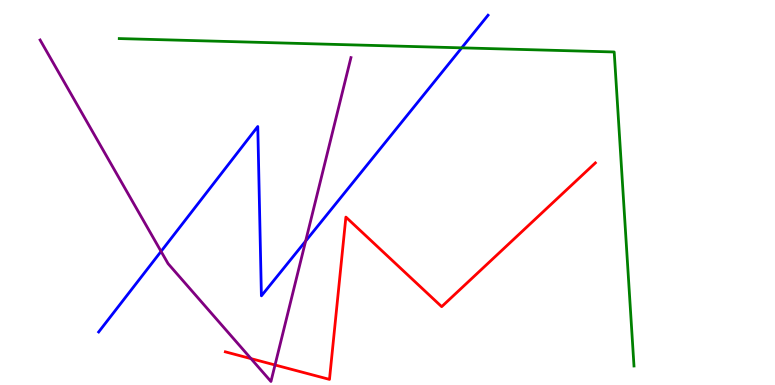[{'lines': ['blue', 'red'], 'intersections': []}, {'lines': ['green', 'red'], 'intersections': []}, {'lines': ['purple', 'red'], 'intersections': [{'x': 3.24, 'y': 0.685}, {'x': 3.55, 'y': 0.52}]}, {'lines': ['blue', 'green'], 'intersections': [{'x': 5.96, 'y': 8.76}]}, {'lines': ['blue', 'purple'], 'intersections': [{'x': 2.08, 'y': 3.47}, {'x': 3.94, 'y': 3.74}]}, {'lines': ['green', 'purple'], 'intersections': []}]